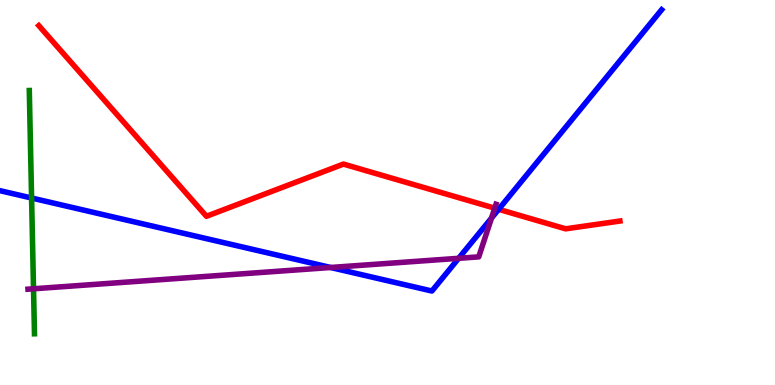[{'lines': ['blue', 'red'], 'intersections': [{'x': 6.43, 'y': 4.56}]}, {'lines': ['green', 'red'], 'intersections': []}, {'lines': ['purple', 'red'], 'intersections': [{'x': 6.38, 'y': 4.59}]}, {'lines': ['blue', 'green'], 'intersections': [{'x': 0.408, 'y': 4.86}]}, {'lines': ['blue', 'purple'], 'intersections': [{'x': 4.27, 'y': 3.05}, {'x': 5.92, 'y': 3.29}, {'x': 6.34, 'y': 4.33}]}, {'lines': ['green', 'purple'], 'intersections': [{'x': 0.433, 'y': 2.5}]}]